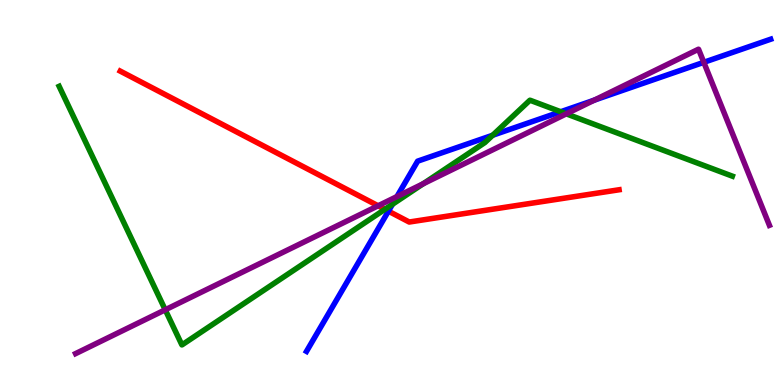[{'lines': ['blue', 'red'], 'intersections': [{'x': 5.01, 'y': 4.52}]}, {'lines': ['green', 'red'], 'intersections': [{'x': 4.97, 'y': 4.56}]}, {'lines': ['purple', 'red'], 'intersections': [{'x': 4.88, 'y': 4.66}]}, {'lines': ['blue', 'green'], 'intersections': [{'x': 5.06, 'y': 4.69}, {'x': 6.36, 'y': 6.49}, {'x': 7.23, 'y': 7.1}]}, {'lines': ['blue', 'purple'], 'intersections': [{'x': 5.12, 'y': 4.89}, {'x': 7.67, 'y': 7.4}, {'x': 9.08, 'y': 8.38}]}, {'lines': ['green', 'purple'], 'intersections': [{'x': 2.13, 'y': 1.95}, {'x': 5.46, 'y': 5.23}, {'x': 7.31, 'y': 7.04}]}]